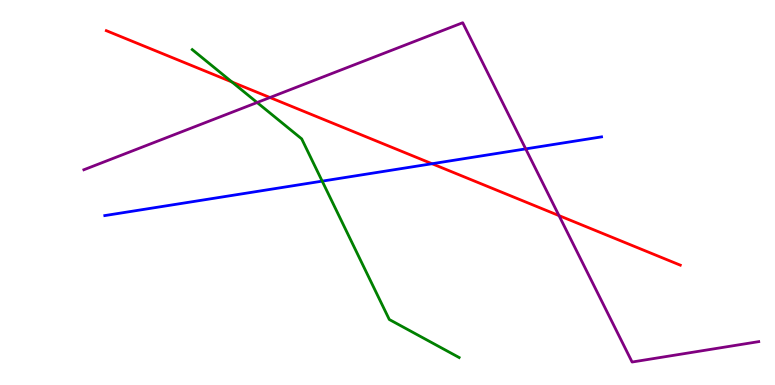[{'lines': ['blue', 'red'], 'intersections': [{'x': 5.57, 'y': 5.75}]}, {'lines': ['green', 'red'], 'intersections': [{'x': 2.99, 'y': 7.87}]}, {'lines': ['purple', 'red'], 'intersections': [{'x': 3.48, 'y': 7.47}, {'x': 7.21, 'y': 4.4}]}, {'lines': ['blue', 'green'], 'intersections': [{'x': 4.16, 'y': 5.3}]}, {'lines': ['blue', 'purple'], 'intersections': [{'x': 6.78, 'y': 6.13}]}, {'lines': ['green', 'purple'], 'intersections': [{'x': 3.32, 'y': 7.34}]}]